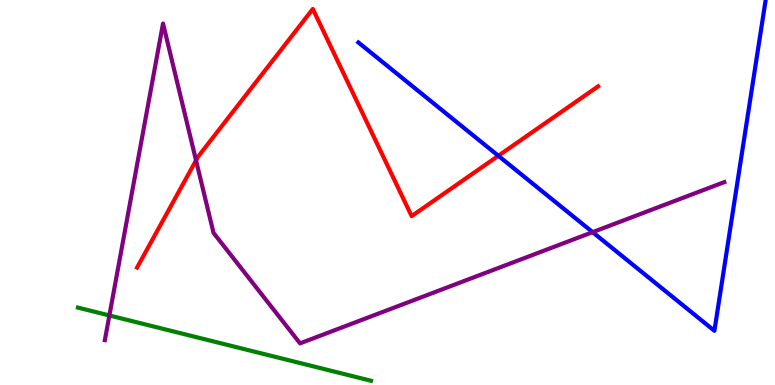[{'lines': ['blue', 'red'], 'intersections': [{'x': 6.43, 'y': 5.95}]}, {'lines': ['green', 'red'], 'intersections': []}, {'lines': ['purple', 'red'], 'intersections': [{'x': 2.53, 'y': 5.83}]}, {'lines': ['blue', 'green'], 'intersections': []}, {'lines': ['blue', 'purple'], 'intersections': [{'x': 7.65, 'y': 3.97}]}, {'lines': ['green', 'purple'], 'intersections': [{'x': 1.41, 'y': 1.81}]}]